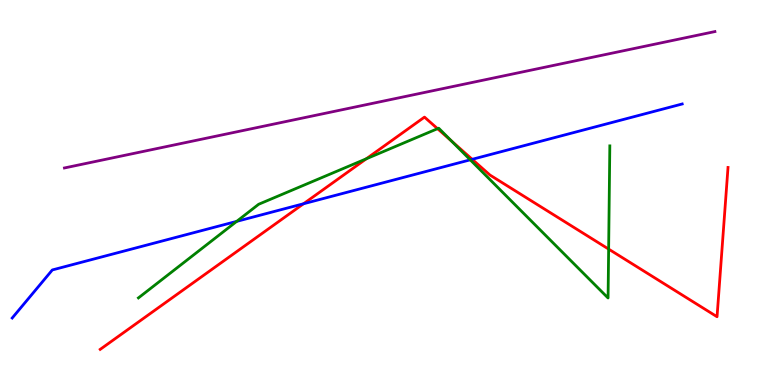[{'lines': ['blue', 'red'], 'intersections': [{'x': 3.92, 'y': 4.71}, {'x': 6.09, 'y': 5.86}]}, {'lines': ['green', 'red'], 'intersections': [{'x': 4.73, 'y': 5.88}, {'x': 5.65, 'y': 6.66}, {'x': 5.82, 'y': 6.34}, {'x': 7.85, 'y': 3.53}]}, {'lines': ['purple', 'red'], 'intersections': []}, {'lines': ['blue', 'green'], 'intersections': [{'x': 3.05, 'y': 4.25}, {'x': 6.07, 'y': 5.85}]}, {'lines': ['blue', 'purple'], 'intersections': []}, {'lines': ['green', 'purple'], 'intersections': []}]